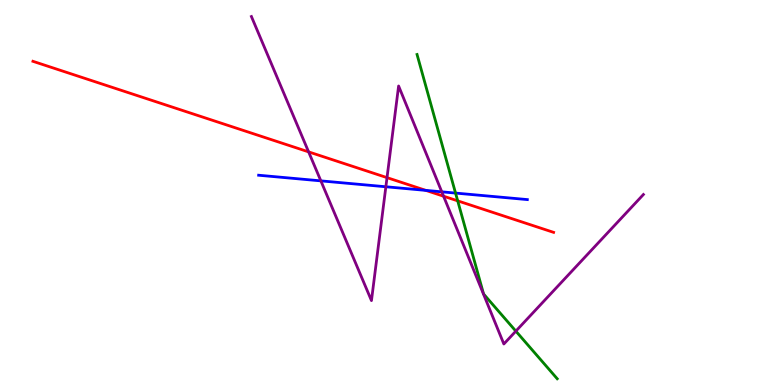[{'lines': ['blue', 'red'], 'intersections': [{'x': 5.49, 'y': 5.05}]}, {'lines': ['green', 'red'], 'intersections': [{'x': 5.91, 'y': 4.78}]}, {'lines': ['purple', 'red'], 'intersections': [{'x': 3.98, 'y': 6.06}, {'x': 4.99, 'y': 5.39}, {'x': 5.72, 'y': 4.9}]}, {'lines': ['blue', 'green'], 'intersections': [{'x': 5.88, 'y': 4.99}]}, {'lines': ['blue', 'purple'], 'intersections': [{'x': 4.14, 'y': 5.3}, {'x': 4.98, 'y': 5.15}, {'x': 5.7, 'y': 5.02}]}, {'lines': ['green', 'purple'], 'intersections': [{'x': 6.66, 'y': 1.4}]}]